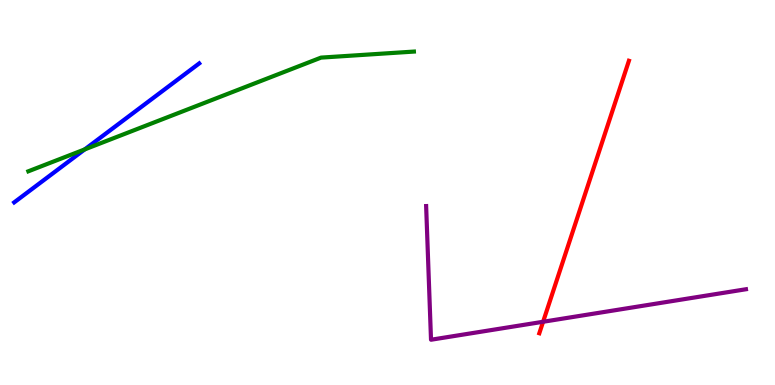[{'lines': ['blue', 'red'], 'intersections': []}, {'lines': ['green', 'red'], 'intersections': []}, {'lines': ['purple', 'red'], 'intersections': [{'x': 7.01, 'y': 1.64}]}, {'lines': ['blue', 'green'], 'intersections': [{'x': 1.09, 'y': 6.12}]}, {'lines': ['blue', 'purple'], 'intersections': []}, {'lines': ['green', 'purple'], 'intersections': []}]